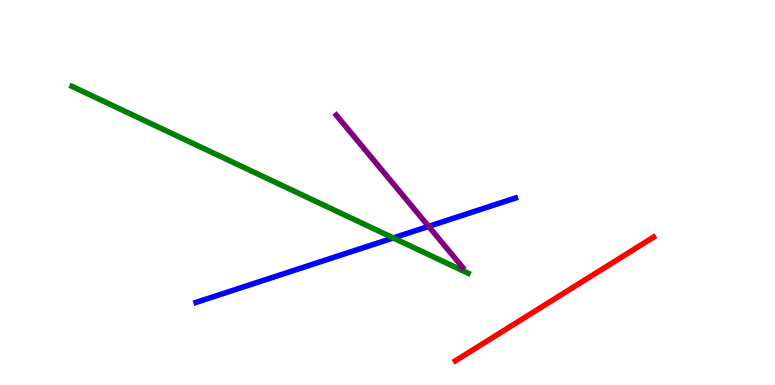[{'lines': ['blue', 'red'], 'intersections': []}, {'lines': ['green', 'red'], 'intersections': []}, {'lines': ['purple', 'red'], 'intersections': []}, {'lines': ['blue', 'green'], 'intersections': [{'x': 5.07, 'y': 3.82}]}, {'lines': ['blue', 'purple'], 'intersections': [{'x': 5.53, 'y': 4.12}]}, {'lines': ['green', 'purple'], 'intersections': []}]